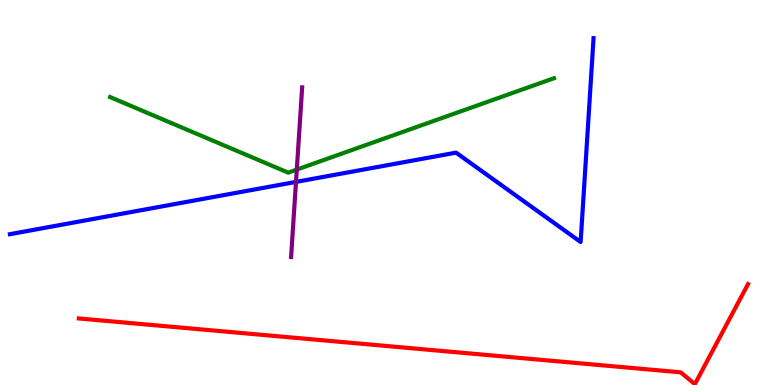[{'lines': ['blue', 'red'], 'intersections': []}, {'lines': ['green', 'red'], 'intersections': []}, {'lines': ['purple', 'red'], 'intersections': []}, {'lines': ['blue', 'green'], 'intersections': []}, {'lines': ['blue', 'purple'], 'intersections': [{'x': 3.82, 'y': 5.28}]}, {'lines': ['green', 'purple'], 'intersections': [{'x': 3.83, 'y': 5.59}]}]